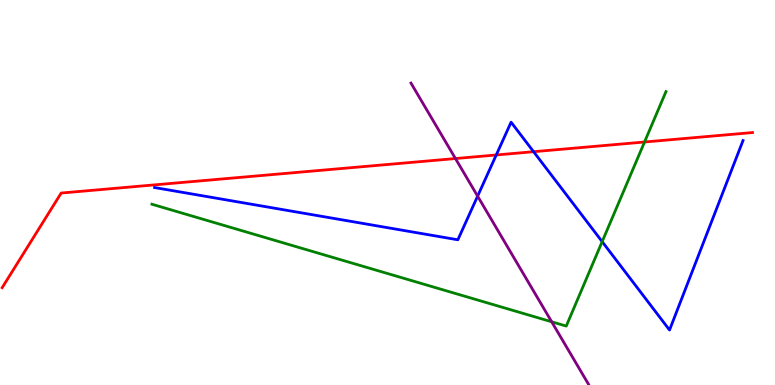[{'lines': ['blue', 'red'], 'intersections': [{'x': 6.4, 'y': 5.97}, {'x': 6.89, 'y': 6.06}]}, {'lines': ['green', 'red'], 'intersections': [{'x': 8.32, 'y': 6.31}]}, {'lines': ['purple', 'red'], 'intersections': [{'x': 5.88, 'y': 5.88}]}, {'lines': ['blue', 'green'], 'intersections': [{'x': 7.77, 'y': 3.72}]}, {'lines': ['blue', 'purple'], 'intersections': [{'x': 6.16, 'y': 4.91}]}, {'lines': ['green', 'purple'], 'intersections': [{'x': 7.12, 'y': 1.64}]}]